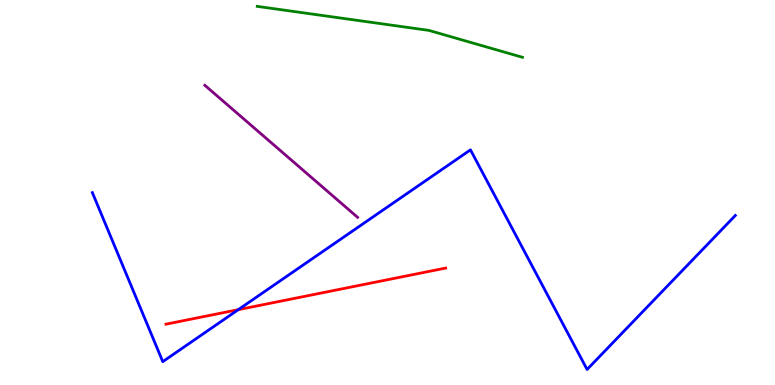[{'lines': ['blue', 'red'], 'intersections': [{'x': 3.07, 'y': 1.96}]}, {'lines': ['green', 'red'], 'intersections': []}, {'lines': ['purple', 'red'], 'intersections': []}, {'lines': ['blue', 'green'], 'intersections': []}, {'lines': ['blue', 'purple'], 'intersections': []}, {'lines': ['green', 'purple'], 'intersections': []}]